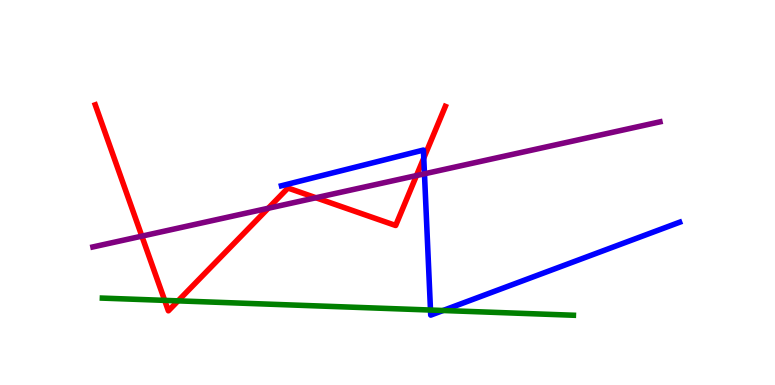[{'lines': ['blue', 'red'], 'intersections': [{'x': 5.47, 'y': 5.89}]}, {'lines': ['green', 'red'], 'intersections': [{'x': 2.12, 'y': 2.2}, {'x': 2.3, 'y': 2.19}]}, {'lines': ['purple', 'red'], 'intersections': [{'x': 1.83, 'y': 3.87}, {'x': 3.46, 'y': 4.59}, {'x': 4.08, 'y': 4.86}, {'x': 5.37, 'y': 5.44}]}, {'lines': ['blue', 'green'], 'intersections': [{'x': 5.55, 'y': 1.95}, {'x': 5.72, 'y': 1.94}]}, {'lines': ['blue', 'purple'], 'intersections': [{'x': 5.48, 'y': 5.49}]}, {'lines': ['green', 'purple'], 'intersections': []}]